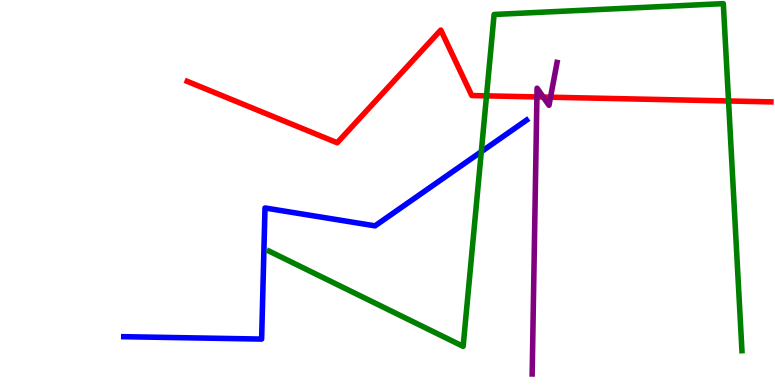[{'lines': ['blue', 'red'], 'intersections': []}, {'lines': ['green', 'red'], 'intersections': [{'x': 6.28, 'y': 7.51}, {'x': 9.4, 'y': 7.38}]}, {'lines': ['purple', 'red'], 'intersections': [{'x': 6.93, 'y': 7.48}, {'x': 7.01, 'y': 7.48}, {'x': 7.1, 'y': 7.48}]}, {'lines': ['blue', 'green'], 'intersections': [{'x': 6.21, 'y': 6.06}]}, {'lines': ['blue', 'purple'], 'intersections': []}, {'lines': ['green', 'purple'], 'intersections': []}]